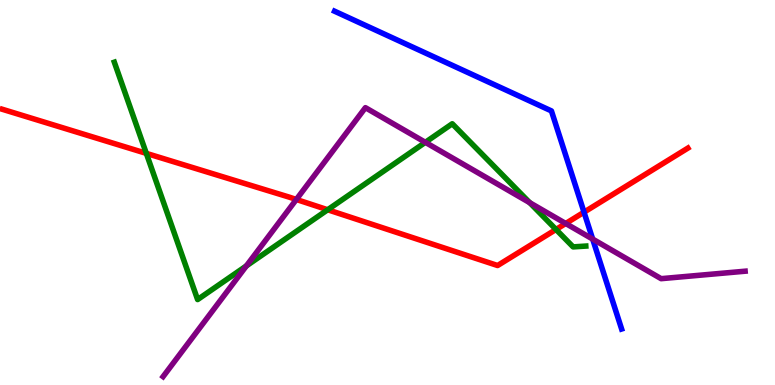[{'lines': ['blue', 'red'], 'intersections': [{'x': 7.54, 'y': 4.49}]}, {'lines': ['green', 'red'], 'intersections': [{'x': 1.89, 'y': 6.02}, {'x': 4.23, 'y': 4.55}, {'x': 7.17, 'y': 4.04}]}, {'lines': ['purple', 'red'], 'intersections': [{'x': 3.82, 'y': 4.82}, {'x': 7.3, 'y': 4.2}]}, {'lines': ['blue', 'green'], 'intersections': []}, {'lines': ['blue', 'purple'], 'intersections': [{'x': 7.65, 'y': 3.79}]}, {'lines': ['green', 'purple'], 'intersections': [{'x': 3.18, 'y': 3.09}, {'x': 5.49, 'y': 6.3}, {'x': 6.84, 'y': 4.74}]}]